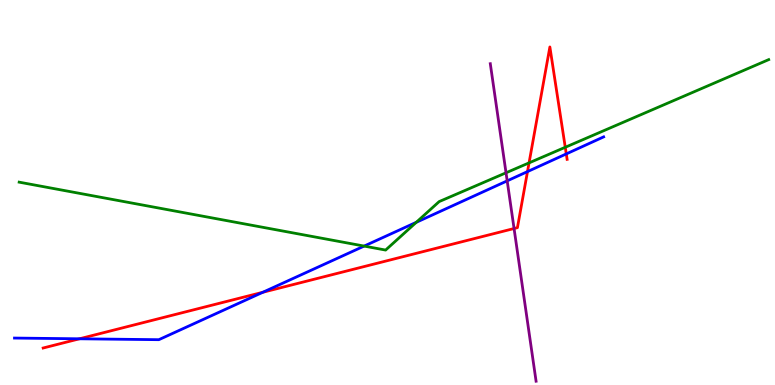[{'lines': ['blue', 'red'], 'intersections': [{'x': 1.03, 'y': 1.2}, {'x': 3.39, 'y': 2.41}, {'x': 6.81, 'y': 5.54}, {'x': 7.31, 'y': 6.0}]}, {'lines': ['green', 'red'], 'intersections': [{'x': 6.83, 'y': 5.77}, {'x': 7.29, 'y': 6.17}]}, {'lines': ['purple', 'red'], 'intersections': [{'x': 6.63, 'y': 4.06}]}, {'lines': ['blue', 'green'], 'intersections': [{'x': 4.7, 'y': 3.61}, {'x': 5.37, 'y': 4.23}]}, {'lines': ['blue', 'purple'], 'intersections': [{'x': 6.54, 'y': 5.3}]}, {'lines': ['green', 'purple'], 'intersections': [{'x': 6.53, 'y': 5.51}]}]